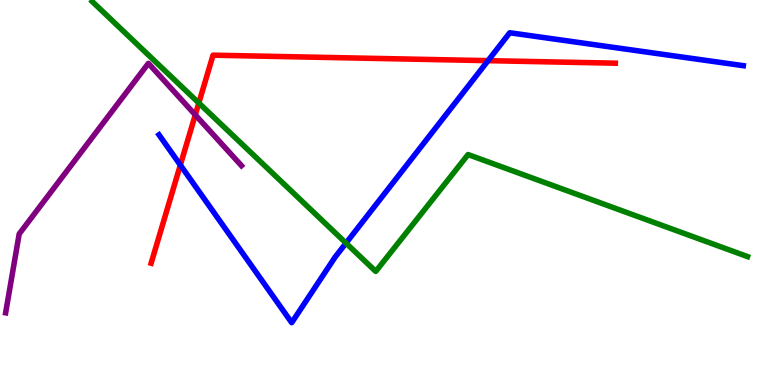[{'lines': ['blue', 'red'], 'intersections': [{'x': 2.33, 'y': 5.71}, {'x': 6.3, 'y': 8.42}]}, {'lines': ['green', 'red'], 'intersections': [{'x': 2.57, 'y': 7.32}]}, {'lines': ['purple', 'red'], 'intersections': [{'x': 2.52, 'y': 7.02}]}, {'lines': ['blue', 'green'], 'intersections': [{'x': 4.46, 'y': 3.69}]}, {'lines': ['blue', 'purple'], 'intersections': []}, {'lines': ['green', 'purple'], 'intersections': []}]